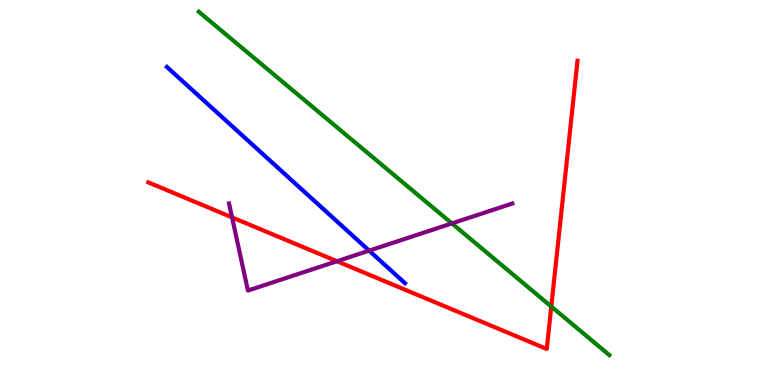[{'lines': ['blue', 'red'], 'intersections': []}, {'lines': ['green', 'red'], 'intersections': [{'x': 7.11, 'y': 2.04}]}, {'lines': ['purple', 'red'], 'intersections': [{'x': 2.99, 'y': 4.35}, {'x': 4.35, 'y': 3.21}]}, {'lines': ['blue', 'green'], 'intersections': []}, {'lines': ['blue', 'purple'], 'intersections': [{'x': 4.76, 'y': 3.49}]}, {'lines': ['green', 'purple'], 'intersections': [{'x': 5.83, 'y': 4.2}]}]